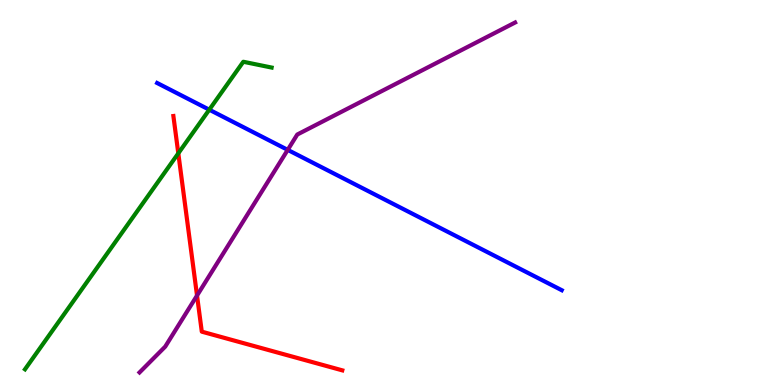[{'lines': ['blue', 'red'], 'intersections': []}, {'lines': ['green', 'red'], 'intersections': [{'x': 2.3, 'y': 6.02}]}, {'lines': ['purple', 'red'], 'intersections': [{'x': 2.54, 'y': 2.32}]}, {'lines': ['blue', 'green'], 'intersections': [{'x': 2.7, 'y': 7.15}]}, {'lines': ['blue', 'purple'], 'intersections': [{'x': 3.71, 'y': 6.11}]}, {'lines': ['green', 'purple'], 'intersections': []}]